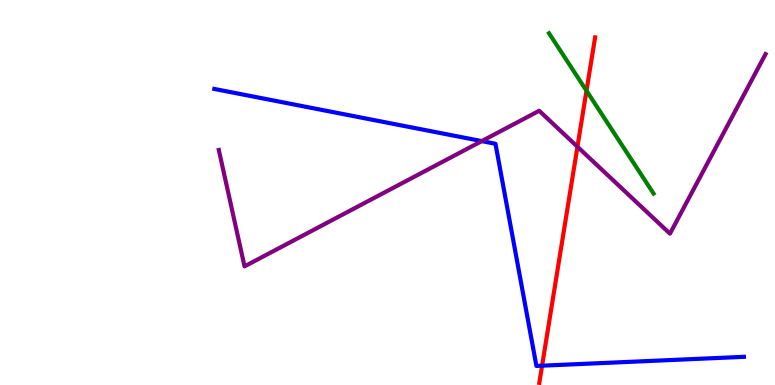[{'lines': ['blue', 'red'], 'intersections': [{'x': 6.99, 'y': 0.502}]}, {'lines': ['green', 'red'], 'intersections': [{'x': 7.57, 'y': 7.64}]}, {'lines': ['purple', 'red'], 'intersections': [{'x': 7.45, 'y': 6.19}]}, {'lines': ['blue', 'green'], 'intersections': []}, {'lines': ['blue', 'purple'], 'intersections': [{'x': 6.22, 'y': 6.33}]}, {'lines': ['green', 'purple'], 'intersections': []}]